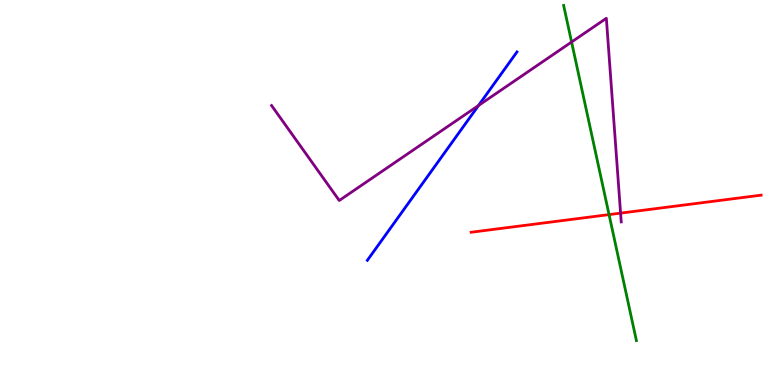[{'lines': ['blue', 'red'], 'intersections': []}, {'lines': ['green', 'red'], 'intersections': [{'x': 7.86, 'y': 4.43}]}, {'lines': ['purple', 'red'], 'intersections': [{'x': 8.01, 'y': 4.46}]}, {'lines': ['blue', 'green'], 'intersections': []}, {'lines': ['blue', 'purple'], 'intersections': [{'x': 6.17, 'y': 7.26}]}, {'lines': ['green', 'purple'], 'intersections': [{'x': 7.38, 'y': 8.91}]}]